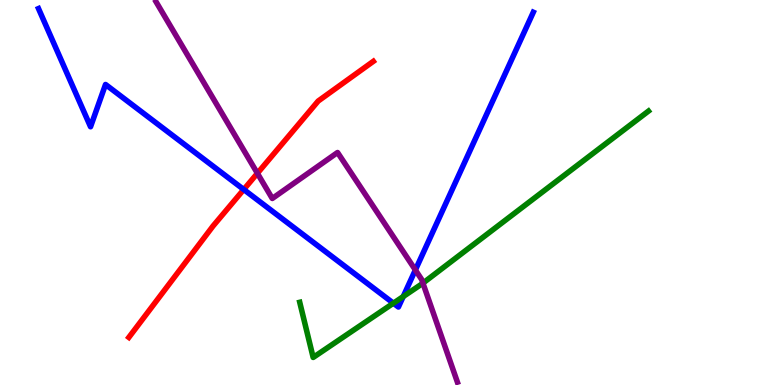[{'lines': ['blue', 'red'], 'intersections': [{'x': 3.15, 'y': 5.08}]}, {'lines': ['green', 'red'], 'intersections': []}, {'lines': ['purple', 'red'], 'intersections': [{'x': 3.32, 'y': 5.5}]}, {'lines': ['blue', 'green'], 'intersections': [{'x': 5.08, 'y': 2.12}, {'x': 5.2, 'y': 2.3}]}, {'lines': ['blue', 'purple'], 'intersections': [{'x': 5.36, 'y': 2.99}]}, {'lines': ['green', 'purple'], 'intersections': [{'x': 5.46, 'y': 2.65}]}]